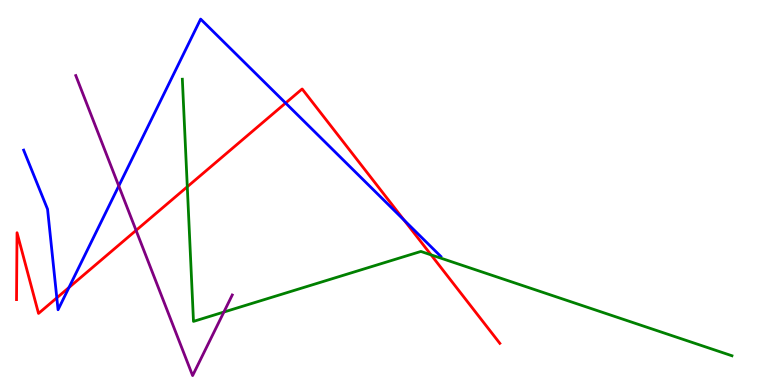[{'lines': ['blue', 'red'], 'intersections': [{'x': 0.733, 'y': 2.26}, {'x': 0.89, 'y': 2.53}, {'x': 3.69, 'y': 7.32}, {'x': 5.21, 'y': 4.28}]}, {'lines': ['green', 'red'], 'intersections': [{'x': 2.42, 'y': 5.15}, {'x': 5.56, 'y': 3.38}]}, {'lines': ['purple', 'red'], 'intersections': [{'x': 1.76, 'y': 4.02}]}, {'lines': ['blue', 'green'], 'intersections': []}, {'lines': ['blue', 'purple'], 'intersections': [{'x': 1.53, 'y': 5.17}]}, {'lines': ['green', 'purple'], 'intersections': [{'x': 2.89, 'y': 1.9}]}]